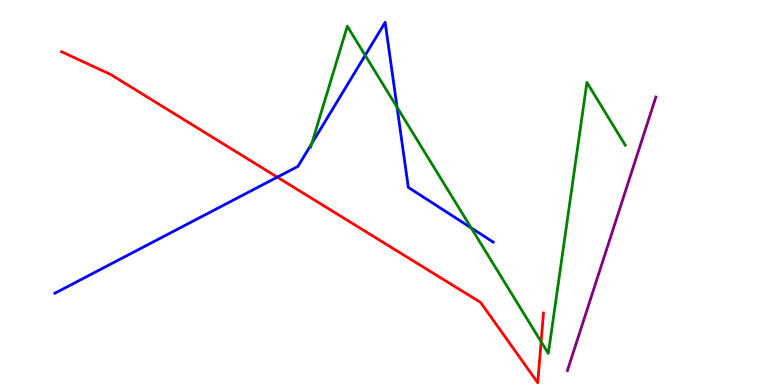[{'lines': ['blue', 'red'], 'intersections': [{'x': 3.58, 'y': 5.4}]}, {'lines': ['green', 'red'], 'intersections': [{'x': 6.98, 'y': 1.12}]}, {'lines': ['purple', 'red'], 'intersections': []}, {'lines': ['blue', 'green'], 'intersections': [{'x': 4.02, 'y': 6.27}, {'x': 4.71, 'y': 8.56}, {'x': 5.12, 'y': 7.21}, {'x': 6.08, 'y': 4.08}]}, {'lines': ['blue', 'purple'], 'intersections': []}, {'lines': ['green', 'purple'], 'intersections': []}]